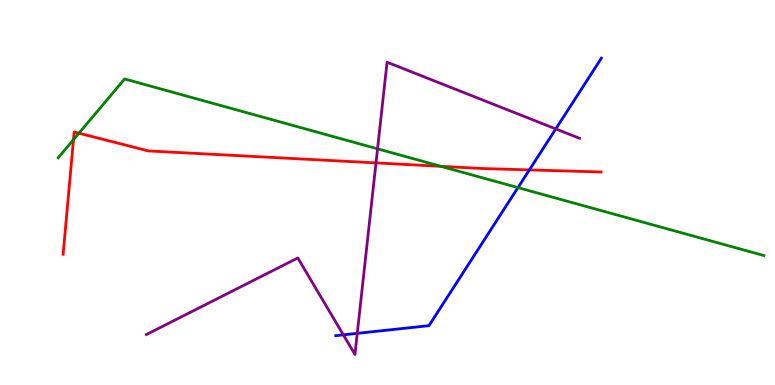[{'lines': ['blue', 'red'], 'intersections': [{'x': 6.83, 'y': 5.59}]}, {'lines': ['green', 'red'], 'intersections': [{'x': 0.948, 'y': 6.37}, {'x': 1.02, 'y': 6.54}, {'x': 5.69, 'y': 5.68}]}, {'lines': ['purple', 'red'], 'intersections': [{'x': 4.85, 'y': 5.77}]}, {'lines': ['blue', 'green'], 'intersections': [{'x': 6.68, 'y': 5.13}]}, {'lines': ['blue', 'purple'], 'intersections': [{'x': 4.43, 'y': 1.3}, {'x': 4.61, 'y': 1.34}, {'x': 7.17, 'y': 6.65}]}, {'lines': ['green', 'purple'], 'intersections': [{'x': 4.87, 'y': 6.13}]}]